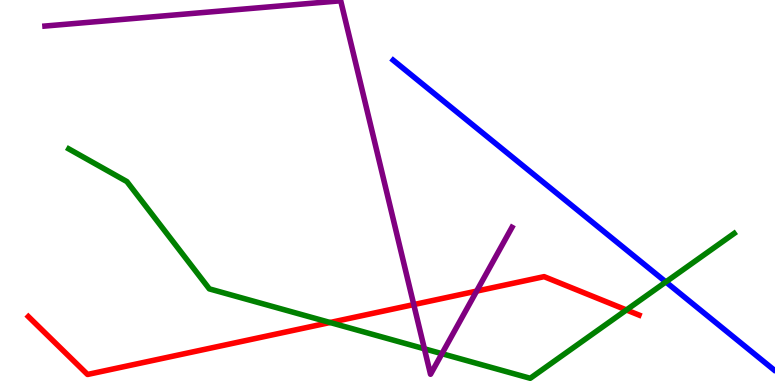[{'lines': ['blue', 'red'], 'intersections': []}, {'lines': ['green', 'red'], 'intersections': [{'x': 4.26, 'y': 1.62}, {'x': 8.08, 'y': 1.95}]}, {'lines': ['purple', 'red'], 'intersections': [{'x': 5.34, 'y': 2.09}, {'x': 6.15, 'y': 2.44}]}, {'lines': ['blue', 'green'], 'intersections': [{'x': 8.59, 'y': 2.68}]}, {'lines': ['blue', 'purple'], 'intersections': []}, {'lines': ['green', 'purple'], 'intersections': [{'x': 5.48, 'y': 0.94}, {'x': 5.7, 'y': 0.813}]}]